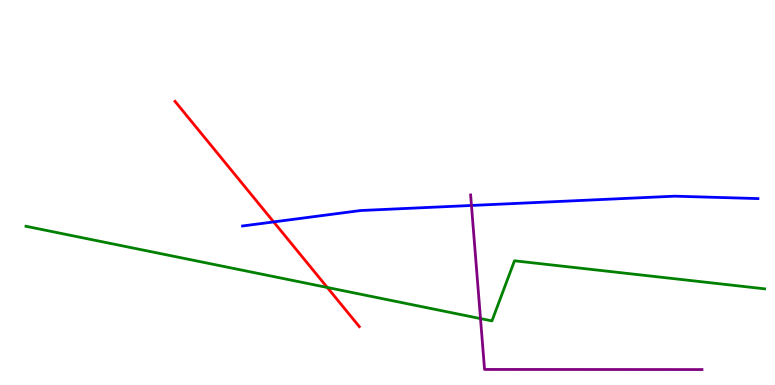[{'lines': ['blue', 'red'], 'intersections': [{'x': 3.53, 'y': 4.24}]}, {'lines': ['green', 'red'], 'intersections': [{'x': 4.22, 'y': 2.53}]}, {'lines': ['purple', 'red'], 'intersections': []}, {'lines': ['blue', 'green'], 'intersections': []}, {'lines': ['blue', 'purple'], 'intersections': [{'x': 6.08, 'y': 4.66}]}, {'lines': ['green', 'purple'], 'intersections': [{'x': 6.2, 'y': 1.73}]}]